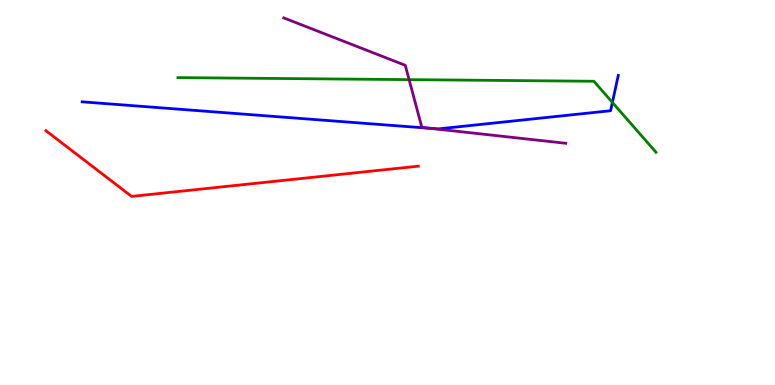[{'lines': ['blue', 'red'], 'intersections': []}, {'lines': ['green', 'red'], 'intersections': []}, {'lines': ['purple', 'red'], 'intersections': []}, {'lines': ['blue', 'green'], 'intersections': [{'x': 7.9, 'y': 7.34}]}, {'lines': ['blue', 'purple'], 'intersections': [{'x': 5.55, 'y': 6.67}]}, {'lines': ['green', 'purple'], 'intersections': [{'x': 5.28, 'y': 7.93}]}]